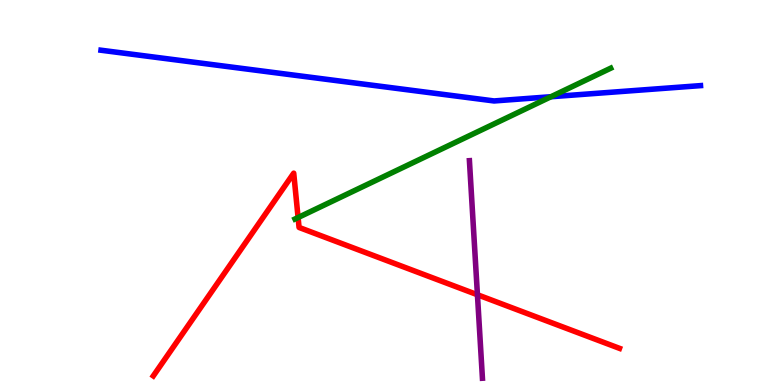[{'lines': ['blue', 'red'], 'intersections': []}, {'lines': ['green', 'red'], 'intersections': [{'x': 3.85, 'y': 4.35}]}, {'lines': ['purple', 'red'], 'intersections': [{'x': 6.16, 'y': 2.34}]}, {'lines': ['blue', 'green'], 'intersections': [{'x': 7.11, 'y': 7.49}]}, {'lines': ['blue', 'purple'], 'intersections': []}, {'lines': ['green', 'purple'], 'intersections': []}]